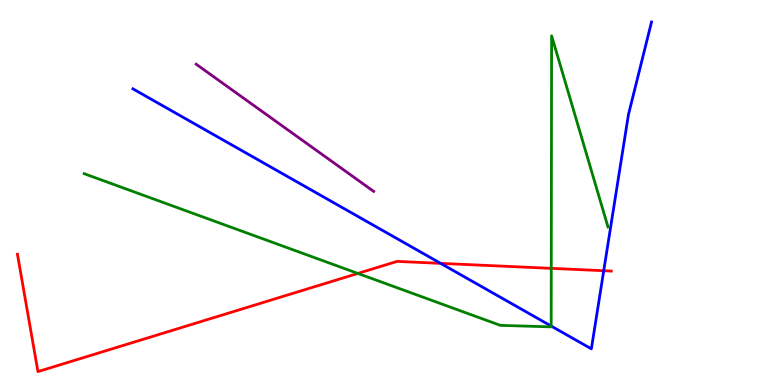[{'lines': ['blue', 'red'], 'intersections': [{'x': 5.69, 'y': 3.16}, {'x': 7.79, 'y': 2.97}]}, {'lines': ['green', 'red'], 'intersections': [{'x': 4.62, 'y': 2.9}, {'x': 7.11, 'y': 3.03}]}, {'lines': ['purple', 'red'], 'intersections': []}, {'lines': ['blue', 'green'], 'intersections': [{'x': 7.11, 'y': 1.53}]}, {'lines': ['blue', 'purple'], 'intersections': []}, {'lines': ['green', 'purple'], 'intersections': []}]